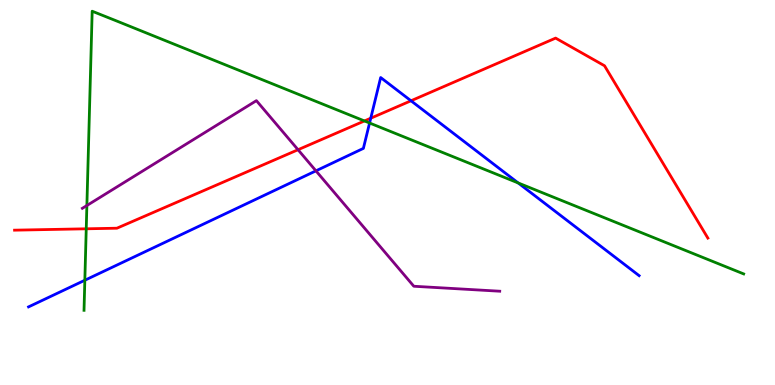[{'lines': ['blue', 'red'], 'intersections': [{'x': 4.78, 'y': 6.93}, {'x': 5.3, 'y': 7.38}]}, {'lines': ['green', 'red'], 'intersections': [{'x': 1.11, 'y': 4.06}, {'x': 4.7, 'y': 6.86}]}, {'lines': ['purple', 'red'], 'intersections': [{'x': 3.85, 'y': 6.11}]}, {'lines': ['blue', 'green'], 'intersections': [{'x': 1.09, 'y': 2.72}, {'x': 4.77, 'y': 6.81}, {'x': 6.69, 'y': 5.25}]}, {'lines': ['blue', 'purple'], 'intersections': [{'x': 4.08, 'y': 5.56}]}, {'lines': ['green', 'purple'], 'intersections': [{'x': 1.12, 'y': 4.66}]}]